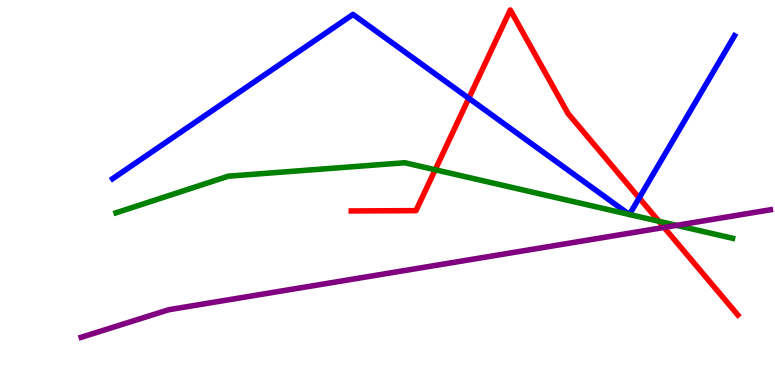[{'lines': ['blue', 'red'], 'intersections': [{'x': 6.05, 'y': 7.45}, {'x': 8.25, 'y': 4.86}]}, {'lines': ['green', 'red'], 'intersections': [{'x': 5.62, 'y': 5.59}, {'x': 8.5, 'y': 4.25}]}, {'lines': ['purple', 'red'], 'intersections': [{'x': 8.57, 'y': 4.09}]}, {'lines': ['blue', 'green'], 'intersections': [{'x': 8.12, 'y': 4.43}, {'x': 8.12, 'y': 4.43}]}, {'lines': ['blue', 'purple'], 'intersections': []}, {'lines': ['green', 'purple'], 'intersections': [{'x': 8.73, 'y': 4.15}]}]